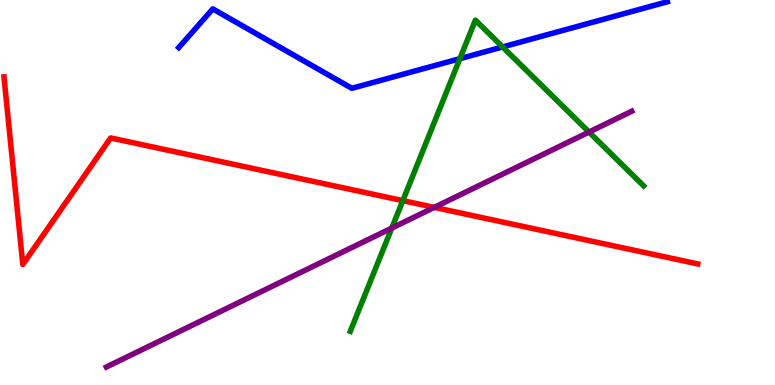[{'lines': ['blue', 'red'], 'intersections': []}, {'lines': ['green', 'red'], 'intersections': [{'x': 5.2, 'y': 4.79}]}, {'lines': ['purple', 'red'], 'intersections': [{'x': 5.6, 'y': 4.61}]}, {'lines': ['blue', 'green'], 'intersections': [{'x': 5.93, 'y': 8.48}, {'x': 6.49, 'y': 8.78}]}, {'lines': ['blue', 'purple'], 'intersections': []}, {'lines': ['green', 'purple'], 'intersections': [{'x': 5.06, 'y': 4.08}, {'x': 7.6, 'y': 6.57}]}]